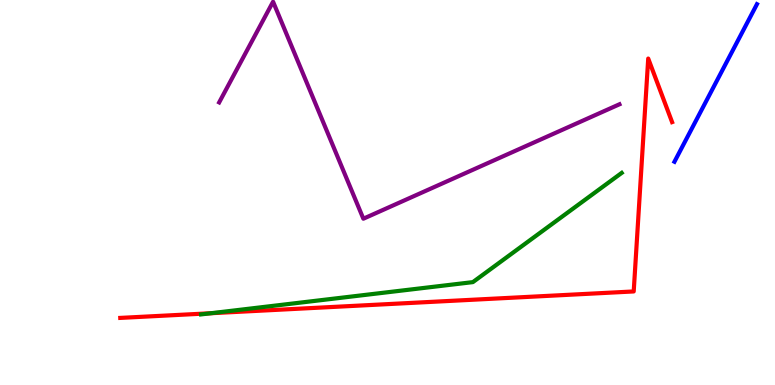[{'lines': ['blue', 'red'], 'intersections': []}, {'lines': ['green', 'red'], 'intersections': [{'x': 2.72, 'y': 1.86}]}, {'lines': ['purple', 'red'], 'intersections': []}, {'lines': ['blue', 'green'], 'intersections': []}, {'lines': ['blue', 'purple'], 'intersections': []}, {'lines': ['green', 'purple'], 'intersections': []}]